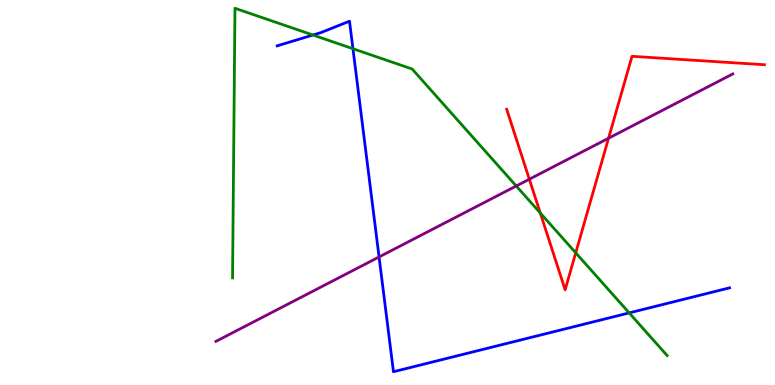[{'lines': ['blue', 'red'], 'intersections': []}, {'lines': ['green', 'red'], 'intersections': [{'x': 6.97, 'y': 4.47}, {'x': 7.43, 'y': 3.43}]}, {'lines': ['purple', 'red'], 'intersections': [{'x': 6.83, 'y': 5.35}, {'x': 7.85, 'y': 6.41}]}, {'lines': ['blue', 'green'], 'intersections': [{'x': 4.04, 'y': 9.09}, {'x': 4.55, 'y': 8.73}, {'x': 8.12, 'y': 1.87}]}, {'lines': ['blue', 'purple'], 'intersections': [{'x': 4.89, 'y': 3.33}]}, {'lines': ['green', 'purple'], 'intersections': [{'x': 6.66, 'y': 5.17}]}]